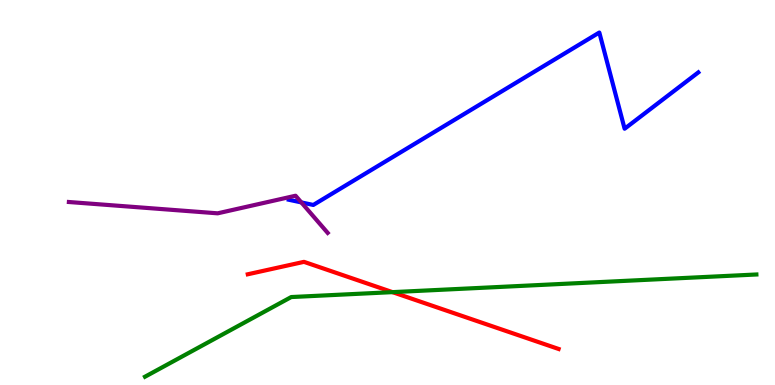[{'lines': ['blue', 'red'], 'intersections': []}, {'lines': ['green', 'red'], 'intersections': [{'x': 5.06, 'y': 2.41}]}, {'lines': ['purple', 'red'], 'intersections': []}, {'lines': ['blue', 'green'], 'intersections': []}, {'lines': ['blue', 'purple'], 'intersections': [{'x': 3.89, 'y': 4.74}]}, {'lines': ['green', 'purple'], 'intersections': []}]